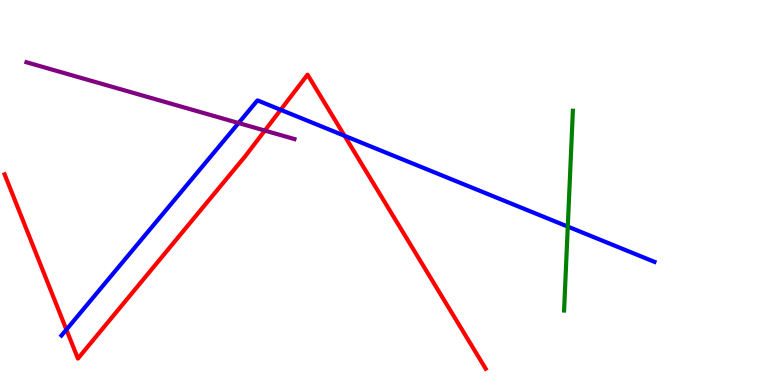[{'lines': ['blue', 'red'], 'intersections': [{'x': 0.857, 'y': 1.44}, {'x': 3.62, 'y': 7.15}, {'x': 4.45, 'y': 6.47}]}, {'lines': ['green', 'red'], 'intersections': []}, {'lines': ['purple', 'red'], 'intersections': [{'x': 3.42, 'y': 6.61}]}, {'lines': ['blue', 'green'], 'intersections': [{'x': 7.33, 'y': 4.11}]}, {'lines': ['blue', 'purple'], 'intersections': [{'x': 3.08, 'y': 6.8}]}, {'lines': ['green', 'purple'], 'intersections': []}]